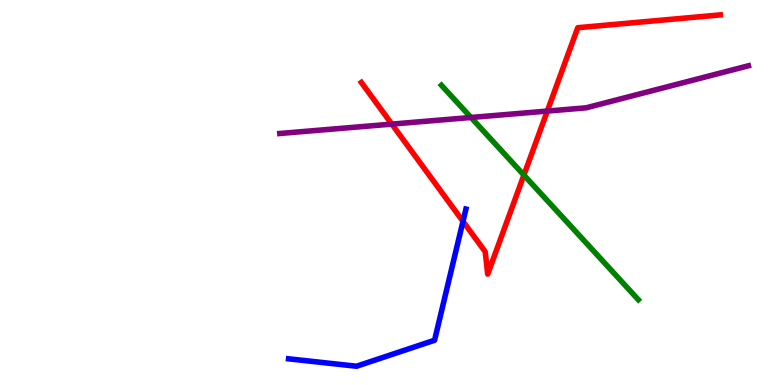[{'lines': ['blue', 'red'], 'intersections': [{'x': 5.97, 'y': 4.25}]}, {'lines': ['green', 'red'], 'intersections': [{'x': 6.76, 'y': 5.45}]}, {'lines': ['purple', 'red'], 'intersections': [{'x': 5.06, 'y': 6.78}, {'x': 7.06, 'y': 7.12}]}, {'lines': ['blue', 'green'], 'intersections': []}, {'lines': ['blue', 'purple'], 'intersections': []}, {'lines': ['green', 'purple'], 'intersections': [{'x': 6.08, 'y': 6.95}]}]